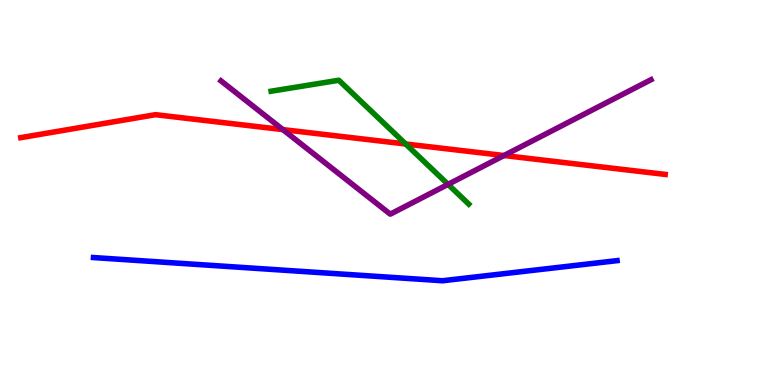[{'lines': ['blue', 'red'], 'intersections': []}, {'lines': ['green', 'red'], 'intersections': [{'x': 5.23, 'y': 6.26}]}, {'lines': ['purple', 'red'], 'intersections': [{'x': 3.65, 'y': 6.63}, {'x': 6.5, 'y': 5.96}]}, {'lines': ['blue', 'green'], 'intersections': []}, {'lines': ['blue', 'purple'], 'intersections': []}, {'lines': ['green', 'purple'], 'intersections': [{'x': 5.78, 'y': 5.21}]}]